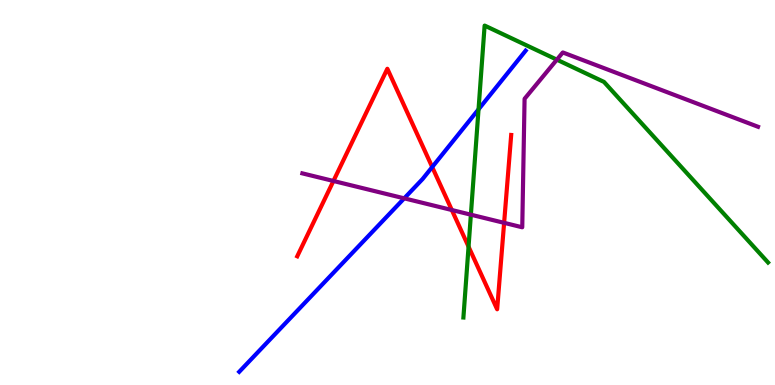[{'lines': ['blue', 'red'], 'intersections': [{'x': 5.58, 'y': 5.66}]}, {'lines': ['green', 'red'], 'intersections': [{'x': 6.05, 'y': 3.59}]}, {'lines': ['purple', 'red'], 'intersections': [{'x': 4.3, 'y': 5.3}, {'x': 5.83, 'y': 4.55}, {'x': 6.5, 'y': 4.21}]}, {'lines': ['blue', 'green'], 'intersections': [{'x': 6.17, 'y': 7.16}]}, {'lines': ['blue', 'purple'], 'intersections': [{'x': 5.22, 'y': 4.85}]}, {'lines': ['green', 'purple'], 'intersections': [{'x': 6.08, 'y': 4.42}, {'x': 7.19, 'y': 8.45}]}]